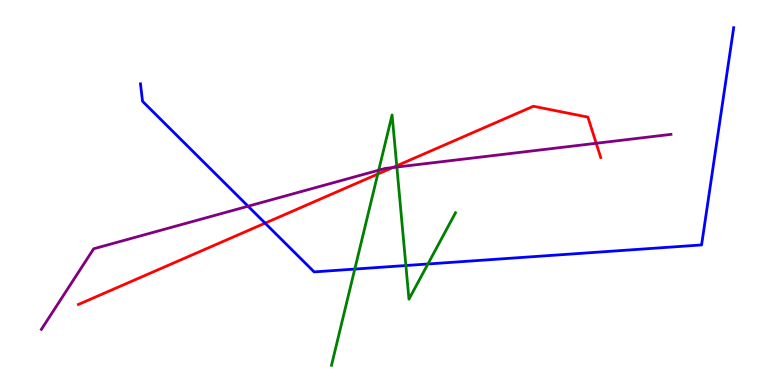[{'lines': ['blue', 'red'], 'intersections': [{'x': 3.42, 'y': 4.2}]}, {'lines': ['green', 'red'], 'intersections': [{'x': 4.87, 'y': 5.48}, {'x': 5.12, 'y': 5.69}]}, {'lines': ['purple', 'red'], 'intersections': [{'x': 5.07, 'y': 5.65}, {'x': 7.69, 'y': 6.28}]}, {'lines': ['blue', 'green'], 'intersections': [{'x': 4.58, 'y': 3.01}, {'x': 5.24, 'y': 3.1}, {'x': 5.52, 'y': 3.14}]}, {'lines': ['blue', 'purple'], 'intersections': [{'x': 3.2, 'y': 4.64}]}, {'lines': ['green', 'purple'], 'intersections': [{'x': 4.89, 'y': 5.58}, {'x': 5.12, 'y': 5.66}]}]